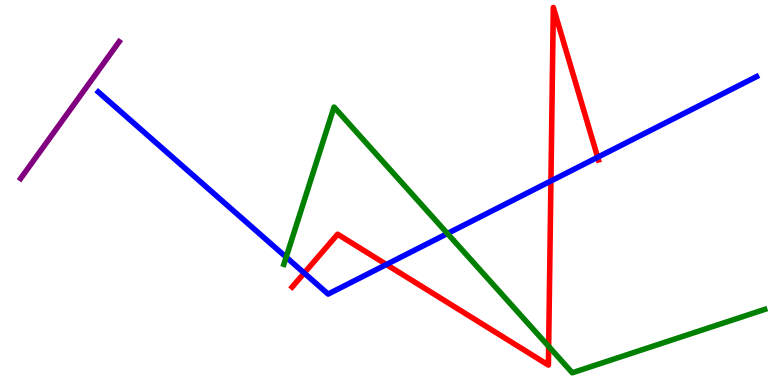[{'lines': ['blue', 'red'], 'intersections': [{'x': 3.93, 'y': 2.91}, {'x': 4.99, 'y': 3.13}, {'x': 7.11, 'y': 5.3}, {'x': 7.71, 'y': 5.92}]}, {'lines': ['green', 'red'], 'intersections': [{'x': 7.08, 'y': 1.0}]}, {'lines': ['purple', 'red'], 'intersections': []}, {'lines': ['blue', 'green'], 'intersections': [{'x': 3.69, 'y': 3.32}, {'x': 5.77, 'y': 3.93}]}, {'lines': ['blue', 'purple'], 'intersections': []}, {'lines': ['green', 'purple'], 'intersections': []}]